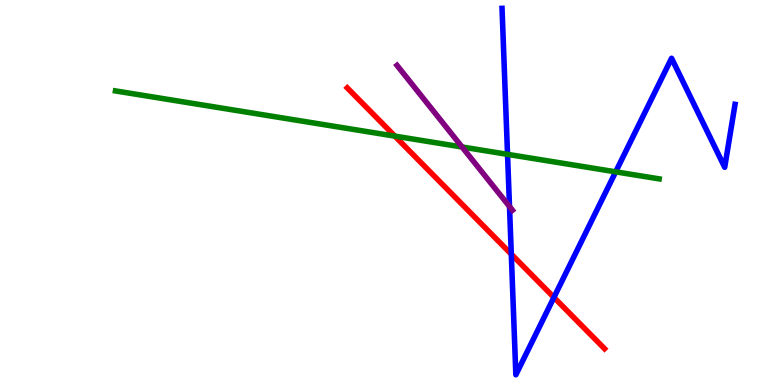[{'lines': ['blue', 'red'], 'intersections': [{'x': 6.6, 'y': 3.4}, {'x': 7.15, 'y': 2.28}]}, {'lines': ['green', 'red'], 'intersections': [{'x': 5.09, 'y': 6.46}]}, {'lines': ['purple', 'red'], 'intersections': []}, {'lines': ['blue', 'green'], 'intersections': [{'x': 6.55, 'y': 5.99}, {'x': 7.94, 'y': 5.54}]}, {'lines': ['blue', 'purple'], 'intersections': [{'x': 6.57, 'y': 4.64}]}, {'lines': ['green', 'purple'], 'intersections': [{'x': 5.96, 'y': 6.18}]}]